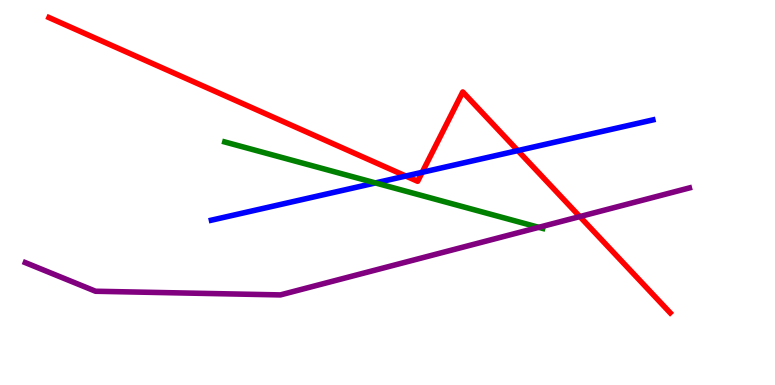[{'lines': ['blue', 'red'], 'intersections': [{'x': 5.24, 'y': 5.43}, {'x': 5.45, 'y': 5.52}, {'x': 6.68, 'y': 6.09}]}, {'lines': ['green', 'red'], 'intersections': []}, {'lines': ['purple', 'red'], 'intersections': [{'x': 7.48, 'y': 4.37}]}, {'lines': ['blue', 'green'], 'intersections': [{'x': 4.84, 'y': 5.25}]}, {'lines': ['blue', 'purple'], 'intersections': []}, {'lines': ['green', 'purple'], 'intersections': [{'x': 6.95, 'y': 4.1}]}]